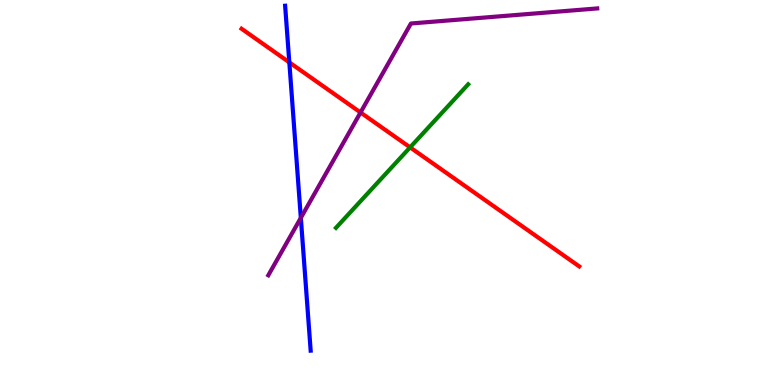[{'lines': ['blue', 'red'], 'intersections': [{'x': 3.73, 'y': 8.38}]}, {'lines': ['green', 'red'], 'intersections': [{'x': 5.29, 'y': 6.17}]}, {'lines': ['purple', 'red'], 'intersections': [{'x': 4.65, 'y': 7.08}]}, {'lines': ['blue', 'green'], 'intersections': []}, {'lines': ['blue', 'purple'], 'intersections': [{'x': 3.88, 'y': 4.34}]}, {'lines': ['green', 'purple'], 'intersections': []}]